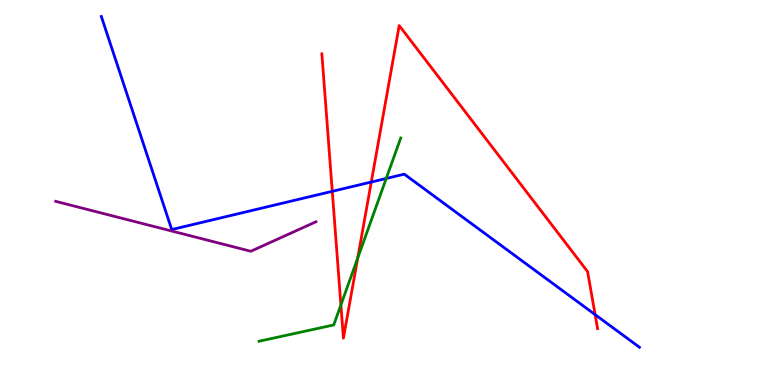[{'lines': ['blue', 'red'], 'intersections': [{'x': 4.29, 'y': 5.03}, {'x': 4.79, 'y': 5.27}, {'x': 7.68, 'y': 1.83}]}, {'lines': ['green', 'red'], 'intersections': [{'x': 4.4, 'y': 2.08}, {'x': 4.62, 'y': 3.3}]}, {'lines': ['purple', 'red'], 'intersections': []}, {'lines': ['blue', 'green'], 'intersections': [{'x': 4.98, 'y': 5.36}]}, {'lines': ['blue', 'purple'], 'intersections': []}, {'lines': ['green', 'purple'], 'intersections': []}]